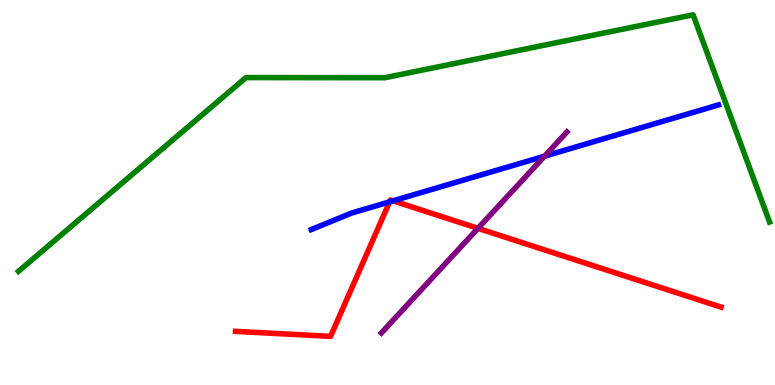[{'lines': ['blue', 'red'], 'intersections': [{'x': 5.03, 'y': 4.76}, {'x': 5.07, 'y': 4.78}]}, {'lines': ['green', 'red'], 'intersections': []}, {'lines': ['purple', 'red'], 'intersections': [{'x': 6.17, 'y': 4.07}]}, {'lines': ['blue', 'green'], 'intersections': []}, {'lines': ['blue', 'purple'], 'intersections': [{'x': 7.03, 'y': 5.94}]}, {'lines': ['green', 'purple'], 'intersections': []}]